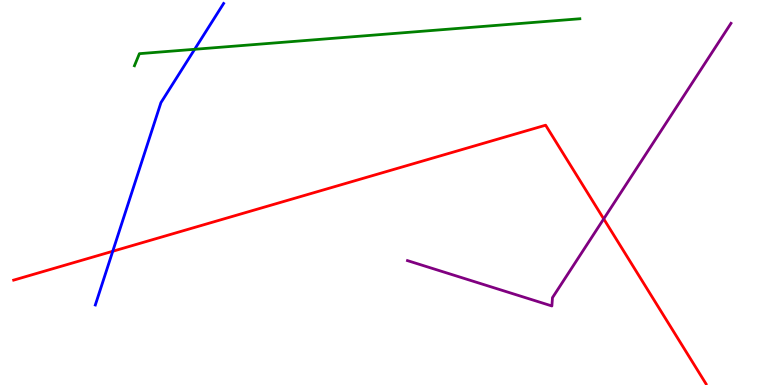[{'lines': ['blue', 'red'], 'intersections': [{'x': 1.45, 'y': 3.47}]}, {'lines': ['green', 'red'], 'intersections': []}, {'lines': ['purple', 'red'], 'intersections': [{'x': 7.79, 'y': 4.31}]}, {'lines': ['blue', 'green'], 'intersections': [{'x': 2.51, 'y': 8.72}]}, {'lines': ['blue', 'purple'], 'intersections': []}, {'lines': ['green', 'purple'], 'intersections': []}]